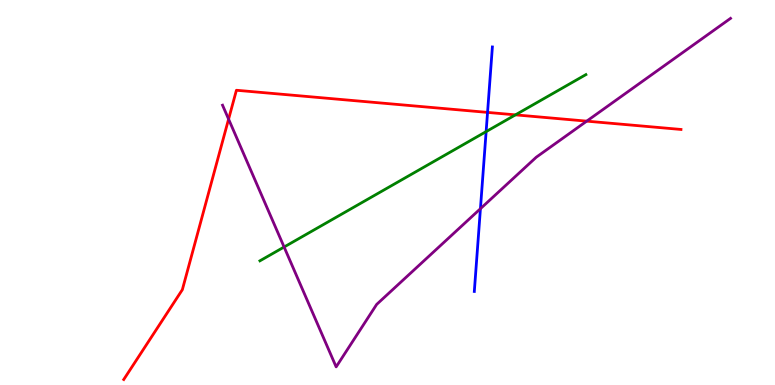[{'lines': ['blue', 'red'], 'intersections': [{'x': 6.29, 'y': 7.08}]}, {'lines': ['green', 'red'], 'intersections': [{'x': 6.65, 'y': 7.02}]}, {'lines': ['purple', 'red'], 'intersections': [{'x': 2.95, 'y': 6.91}, {'x': 7.57, 'y': 6.85}]}, {'lines': ['blue', 'green'], 'intersections': [{'x': 6.27, 'y': 6.58}]}, {'lines': ['blue', 'purple'], 'intersections': [{'x': 6.2, 'y': 4.58}]}, {'lines': ['green', 'purple'], 'intersections': [{'x': 3.67, 'y': 3.58}]}]